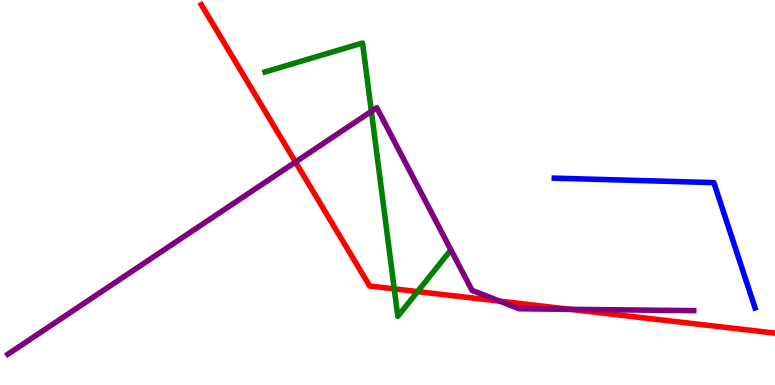[{'lines': ['blue', 'red'], 'intersections': []}, {'lines': ['green', 'red'], 'intersections': [{'x': 5.09, 'y': 2.5}, {'x': 5.39, 'y': 2.43}]}, {'lines': ['purple', 'red'], 'intersections': [{'x': 3.81, 'y': 5.79}, {'x': 6.45, 'y': 2.18}, {'x': 7.36, 'y': 1.97}]}, {'lines': ['blue', 'green'], 'intersections': []}, {'lines': ['blue', 'purple'], 'intersections': []}, {'lines': ['green', 'purple'], 'intersections': [{'x': 4.79, 'y': 7.11}]}]